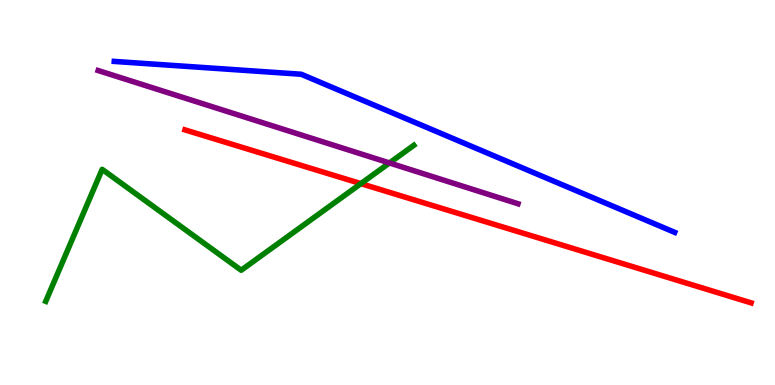[{'lines': ['blue', 'red'], 'intersections': []}, {'lines': ['green', 'red'], 'intersections': [{'x': 4.66, 'y': 5.23}]}, {'lines': ['purple', 'red'], 'intersections': []}, {'lines': ['blue', 'green'], 'intersections': []}, {'lines': ['blue', 'purple'], 'intersections': []}, {'lines': ['green', 'purple'], 'intersections': [{'x': 5.03, 'y': 5.77}]}]